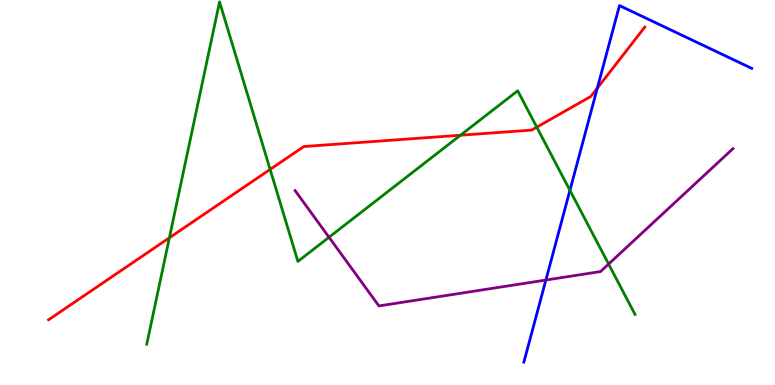[{'lines': ['blue', 'red'], 'intersections': [{'x': 7.71, 'y': 7.71}]}, {'lines': ['green', 'red'], 'intersections': [{'x': 2.19, 'y': 3.82}, {'x': 3.49, 'y': 5.6}, {'x': 5.94, 'y': 6.49}, {'x': 6.93, 'y': 6.7}]}, {'lines': ['purple', 'red'], 'intersections': []}, {'lines': ['blue', 'green'], 'intersections': [{'x': 7.35, 'y': 5.06}]}, {'lines': ['blue', 'purple'], 'intersections': [{'x': 7.04, 'y': 2.73}]}, {'lines': ['green', 'purple'], 'intersections': [{'x': 4.25, 'y': 3.84}, {'x': 7.85, 'y': 3.14}]}]